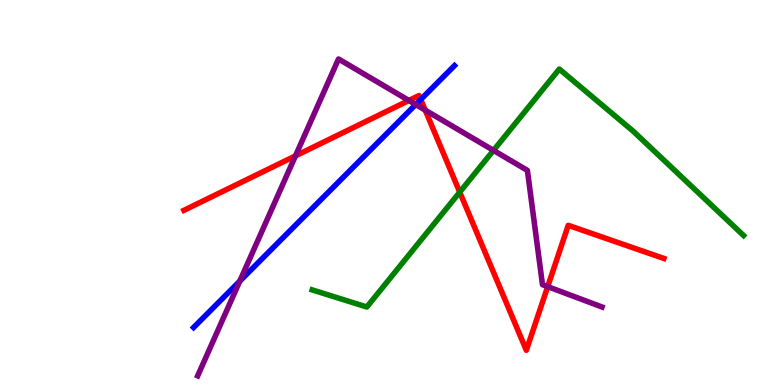[{'lines': ['blue', 'red'], 'intersections': [{'x': 5.43, 'y': 7.42}]}, {'lines': ['green', 'red'], 'intersections': [{'x': 5.93, 'y': 5.01}]}, {'lines': ['purple', 'red'], 'intersections': [{'x': 3.81, 'y': 5.95}, {'x': 5.28, 'y': 7.39}, {'x': 5.49, 'y': 7.14}, {'x': 7.07, 'y': 2.56}]}, {'lines': ['blue', 'green'], 'intersections': []}, {'lines': ['blue', 'purple'], 'intersections': [{'x': 3.09, 'y': 2.7}, {'x': 5.36, 'y': 7.28}]}, {'lines': ['green', 'purple'], 'intersections': [{'x': 6.37, 'y': 6.09}]}]